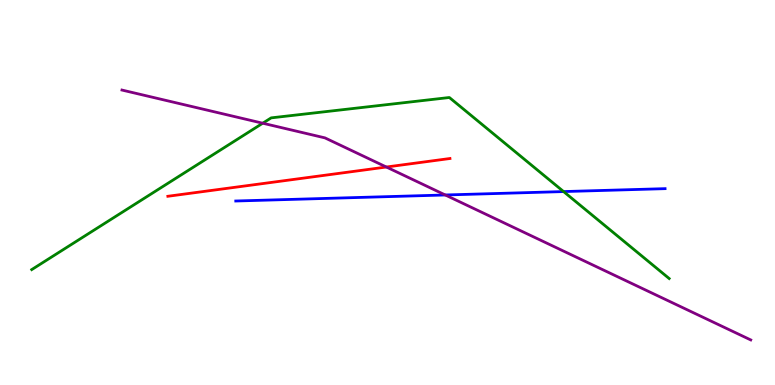[{'lines': ['blue', 'red'], 'intersections': []}, {'lines': ['green', 'red'], 'intersections': []}, {'lines': ['purple', 'red'], 'intersections': [{'x': 4.99, 'y': 5.66}]}, {'lines': ['blue', 'green'], 'intersections': [{'x': 7.27, 'y': 5.02}]}, {'lines': ['blue', 'purple'], 'intersections': [{'x': 5.75, 'y': 4.94}]}, {'lines': ['green', 'purple'], 'intersections': [{'x': 3.39, 'y': 6.8}]}]